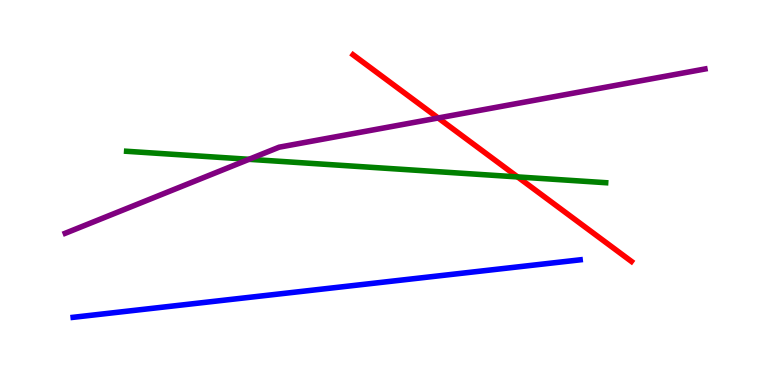[{'lines': ['blue', 'red'], 'intersections': []}, {'lines': ['green', 'red'], 'intersections': [{'x': 6.68, 'y': 5.4}]}, {'lines': ['purple', 'red'], 'intersections': [{'x': 5.65, 'y': 6.94}]}, {'lines': ['blue', 'green'], 'intersections': []}, {'lines': ['blue', 'purple'], 'intersections': []}, {'lines': ['green', 'purple'], 'intersections': [{'x': 3.21, 'y': 5.86}]}]